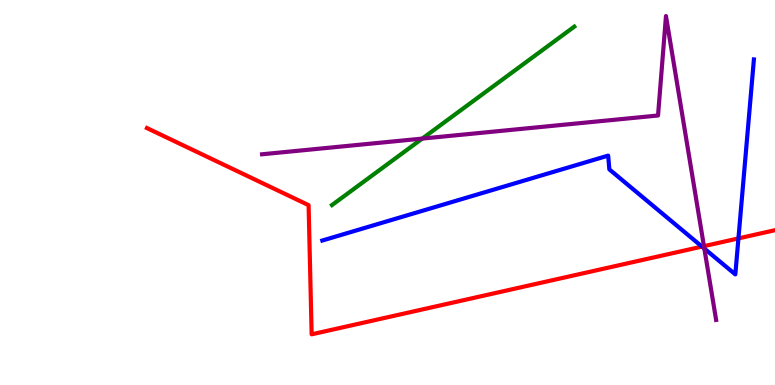[{'lines': ['blue', 'red'], 'intersections': [{'x': 9.06, 'y': 3.59}, {'x': 9.53, 'y': 3.81}]}, {'lines': ['green', 'red'], 'intersections': []}, {'lines': ['purple', 'red'], 'intersections': [{'x': 9.08, 'y': 3.61}]}, {'lines': ['blue', 'green'], 'intersections': []}, {'lines': ['blue', 'purple'], 'intersections': [{'x': 9.09, 'y': 3.54}]}, {'lines': ['green', 'purple'], 'intersections': [{'x': 5.45, 'y': 6.4}]}]